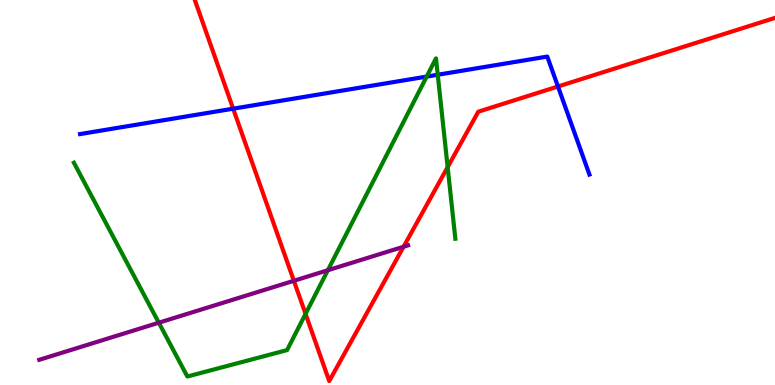[{'lines': ['blue', 'red'], 'intersections': [{'x': 3.01, 'y': 7.18}, {'x': 7.2, 'y': 7.75}]}, {'lines': ['green', 'red'], 'intersections': [{'x': 3.94, 'y': 1.85}, {'x': 5.78, 'y': 5.66}]}, {'lines': ['purple', 'red'], 'intersections': [{'x': 3.79, 'y': 2.71}, {'x': 5.21, 'y': 3.59}]}, {'lines': ['blue', 'green'], 'intersections': [{'x': 5.51, 'y': 8.01}, {'x': 5.65, 'y': 8.06}]}, {'lines': ['blue', 'purple'], 'intersections': []}, {'lines': ['green', 'purple'], 'intersections': [{'x': 2.05, 'y': 1.62}, {'x': 4.23, 'y': 2.98}]}]